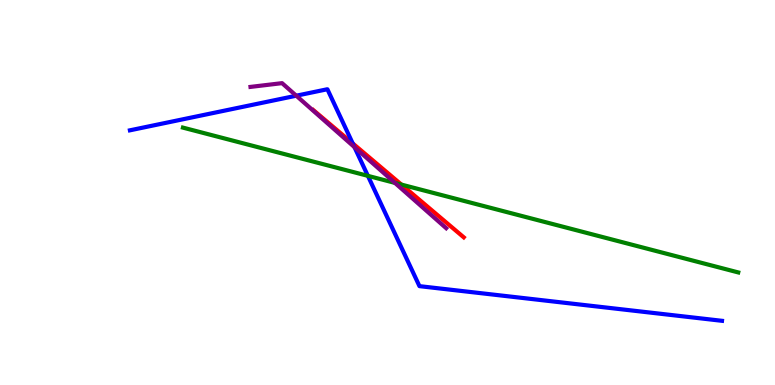[{'lines': ['blue', 'red'], 'intersections': [{'x': 4.55, 'y': 6.27}]}, {'lines': ['green', 'red'], 'intersections': [{'x': 5.18, 'y': 5.21}]}, {'lines': ['purple', 'red'], 'intersections': []}, {'lines': ['blue', 'green'], 'intersections': [{'x': 4.75, 'y': 5.43}]}, {'lines': ['blue', 'purple'], 'intersections': [{'x': 3.82, 'y': 7.51}, {'x': 4.57, 'y': 6.18}]}, {'lines': ['green', 'purple'], 'intersections': [{'x': 5.1, 'y': 5.25}]}]